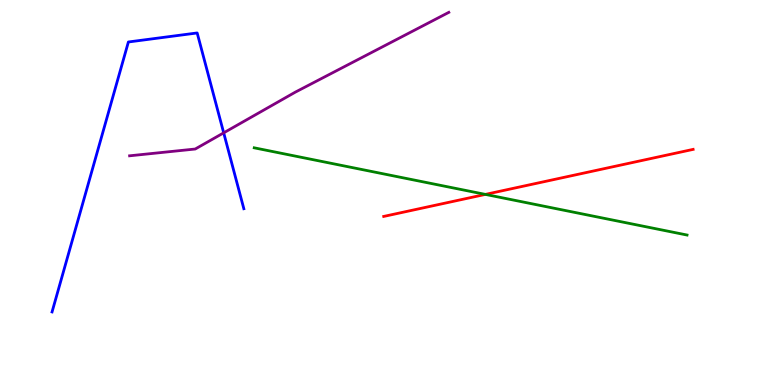[{'lines': ['blue', 'red'], 'intersections': []}, {'lines': ['green', 'red'], 'intersections': [{'x': 6.26, 'y': 4.95}]}, {'lines': ['purple', 'red'], 'intersections': []}, {'lines': ['blue', 'green'], 'intersections': []}, {'lines': ['blue', 'purple'], 'intersections': [{'x': 2.89, 'y': 6.55}]}, {'lines': ['green', 'purple'], 'intersections': []}]